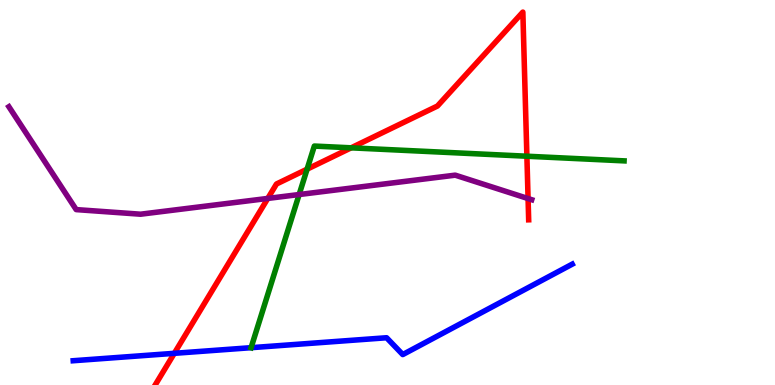[{'lines': ['blue', 'red'], 'intersections': [{'x': 2.25, 'y': 0.823}]}, {'lines': ['green', 'red'], 'intersections': [{'x': 3.96, 'y': 5.61}, {'x': 4.53, 'y': 6.16}, {'x': 6.8, 'y': 5.94}]}, {'lines': ['purple', 'red'], 'intersections': [{'x': 3.46, 'y': 4.85}, {'x': 6.81, 'y': 4.84}]}, {'lines': ['blue', 'green'], 'intersections': [{'x': 3.24, 'y': 0.969}]}, {'lines': ['blue', 'purple'], 'intersections': []}, {'lines': ['green', 'purple'], 'intersections': [{'x': 3.86, 'y': 4.95}]}]